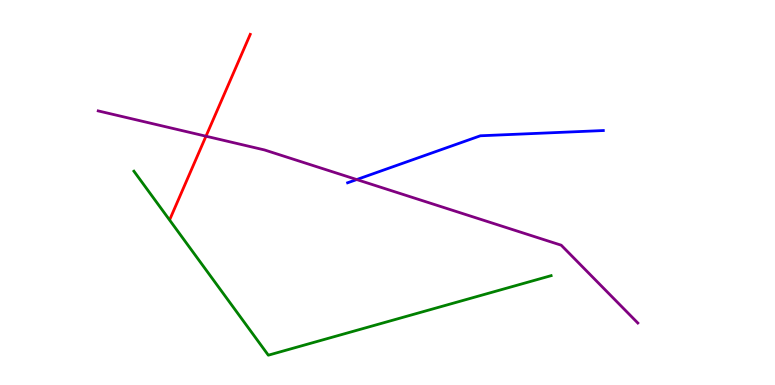[{'lines': ['blue', 'red'], 'intersections': []}, {'lines': ['green', 'red'], 'intersections': []}, {'lines': ['purple', 'red'], 'intersections': [{'x': 2.66, 'y': 6.46}]}, {'lines': ['blue', 'green'], 'intersections': []}, {'lines': ['blue', 'purple'], 'intersections': [{'x': 4.6, 'y': 5.34}]}, {'lines': ['green', 'purple'], 'intersections': []}]